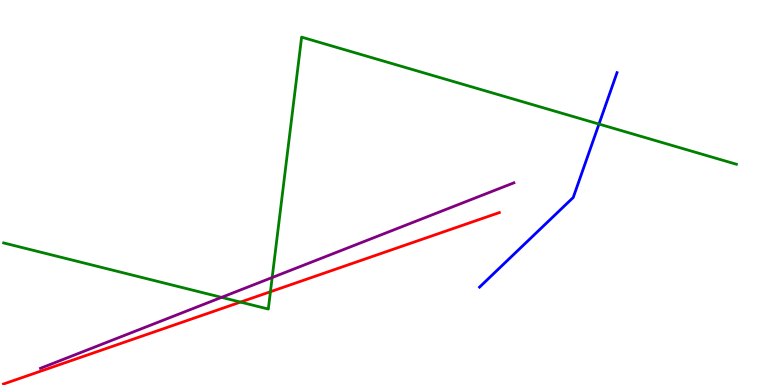[{'lines': ['blue', 'red'], 'intersections': []}, {'lines': ['green', 'red'], 'intersections': [{'x': 3.1, 'y': 2.15}, {'x': 3.49, 'y': 2.42}]}, {'lines': ['purple', 'red'], 'intersections': []}, {'lines': ['blue', 'green'], 'intersections': [{'x': 7.73, 'y': 6.78}]}, {'lines': ['blue', 'purple'], 'intersections': []}, {'lines': ['green', 'purple'], 'intersections': [{'x': 2.86, 'y': 2.28}, {'x': 3.51, 'y': 2.79}]}]